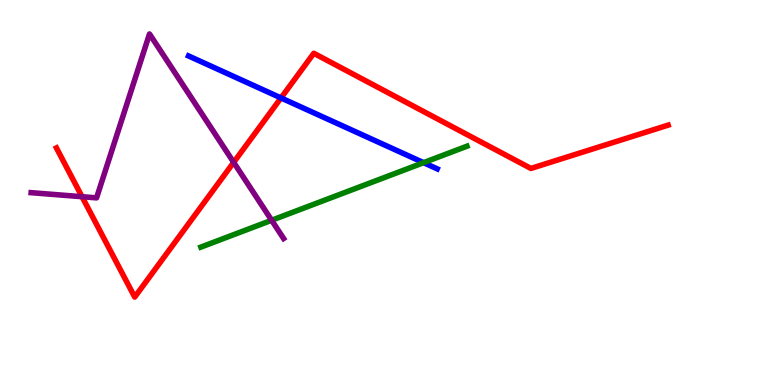[{'lines': ['blue', 'red'], 'intersections': [{'x': 3.63, 'y': 7.46}]}, {'lines': ['green', 'red'], 'intersections': []}, {'lines': ['purple', 'red'], 'intersections': [{'x': 1.06, 'y': 4.89}, {'x': 3.02, 'y': 5.78}]}, {'lines': ['blue', 'green'], 'intersections': [{'x': 5.47, 'y': 5.77}]}, {'lines': ['blue', 'purple'], 'intersections': []}, {'lines': ['green', 'purple'], 'intersections': [{'x': 3.51, 'y': 4.28}]}]